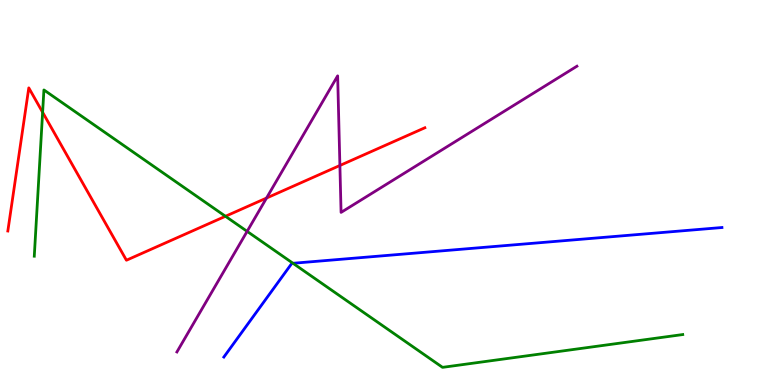[{'lines': ['blue', 'red'], 'intersections': []}, {'lines': ['green', 'red'], 'intersections': [{'x': 0.55, 'y': 7.08}, {'x': 2.91, 'y': 4.38}]}, {'lines': ['purple', 'red'], 'intersections': [{'x': 3.44, 'y': 4.86}, {'x': 4.39, 'y': 5.7}]}, {'lines': ['blue', 'green'], 'intersections': [{'x': 3.78, 'y': 3.16}]}, {'lines': ['blue', 'purple'], 'intersections': []}, {'lines': ['green', 'purple'], 'intersections': [{'x': 3.19, 'y': 3.99}]}]